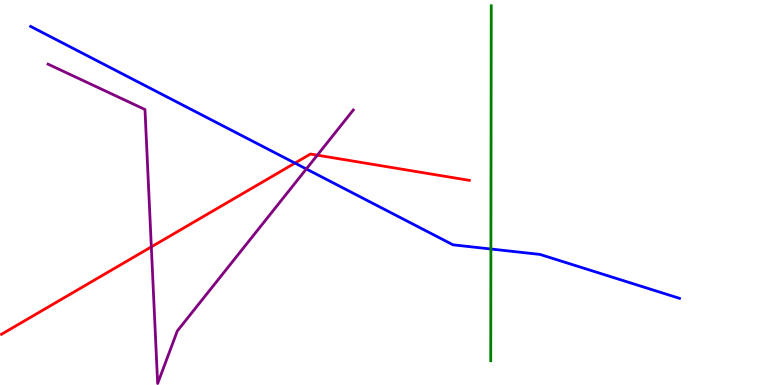[{'lines': ['blue', 'red'], 'intersections': [{'x': 3.81, 'y': 5.76}]}, {'lines': ['green', 'red'], 'intersections': []}, {'lines': ['purple', 'red'], 'intersections': [{'x': 1.95, 'y': 3.59}, {'x': 4.09, 'y': 5.97}]}, {'lines': ['blue', 'green'], 'intersections': [{'x': 6.33, 'y': 3.53}]}, {'lines': ['blue', 'purple'], 'intersections': [{'x': 3.95, 'y': 5.61}]}, {'lines': ['green', 'purple'], 'intersections': []}]